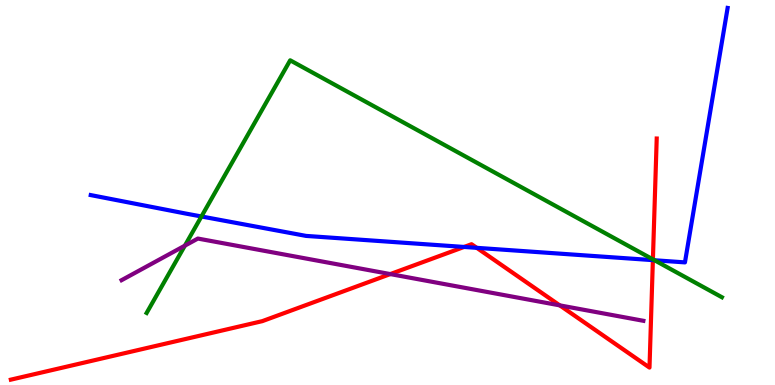[{'lines': ['blue', 'red'], 'intersections': [{'x': 5.99, 'y': 3.59}, {'x': 6.15, 'y': 3.56}, {'x': 8.42, 'y': 3.24}]}, {'lines': ['green', 'red'], 'intersections': [{'x': 8.42, 'y': 3.26}]}, {'lines': ['purple', 'red'], 'intersections': [{'x': 5.04, 'y': 2.88}, {'x': 7.22, 'y': 2.07}]}, {'lines': ['blue', 'green'], 'intersections': [{'x': 2.6, 'y': 4.38}, {'x': 8.45, 'y': 3.24}]}, {'lines': ['blue', 'purple'], 'intersections': []}, {'lines': ['green', 'purple'], 'intersections': [{'x': 2.39, 'y': 3.62}]}]